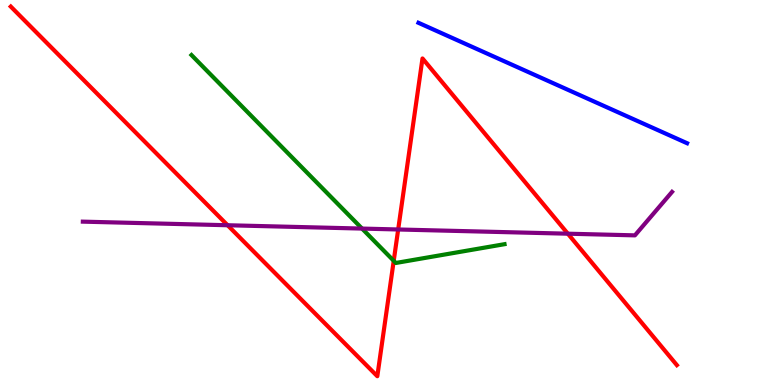[{'lines': ['blue', 'red'], 'intersections': []}, {'lines': ['green', 'red'], 'intersections': [{'x': 5.08, 'y': 3.23}]}, {'lines': ['purple', 'red'], 'intersections': [{'x': 2.94, 'y': 4.15}, {'x': 5.14, 'y': 4.04}, {'x': 7.33, 'y': 3.93}]}, {'lines': ['blue', 'green'], 'intersections': []}, {'lines': ['blue', 'purple'], 'intersections': []}, {'lines': ['green', 'purple'], 'intersections': [{'x': 4.67, 'y': 4.06}]}]